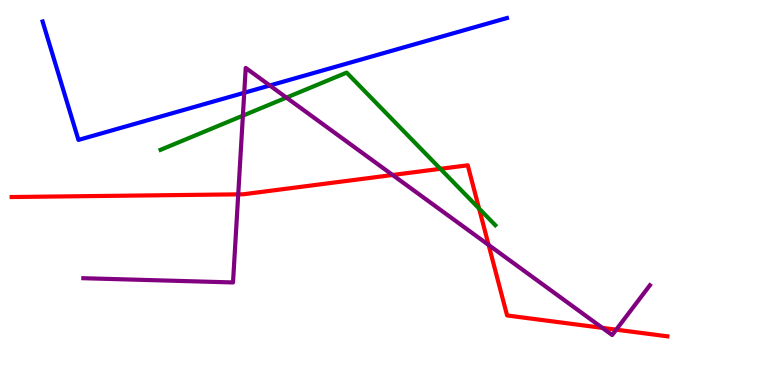[{'lines': ['blue', 'red'], 'intersections': []}, {'lines': ['green', 'red'], 'intersections': [{'x': 5.68, 'y': 5.62}, {'x': 6.18, 'y': 4.58}]}, {'lines': ['purple', 'red'], 'intersections': [{'x': 3.07, 'y': 4.95}, {'x': 5.07, 'y': 5.45}, {'x': 6.3, 'y': 3.64}, {'x': 7.77, 'y': 1.48}, {'x': 7.95, 'y': 1.44}]}, {'lines': ['blue', 'green'], 'intersections': []}, {'lines': ['blue', 'purple'], 'intersections': [{'x': 3.15, 'y': 7.59}, {'x': 3.48, 'y': 7.78}]}, {'lines': ['green', 'purple'], 'intersections': [{'x': 3.13, 'y': 7.0}, {'x': 3.7, 'y': 7.46}]}]